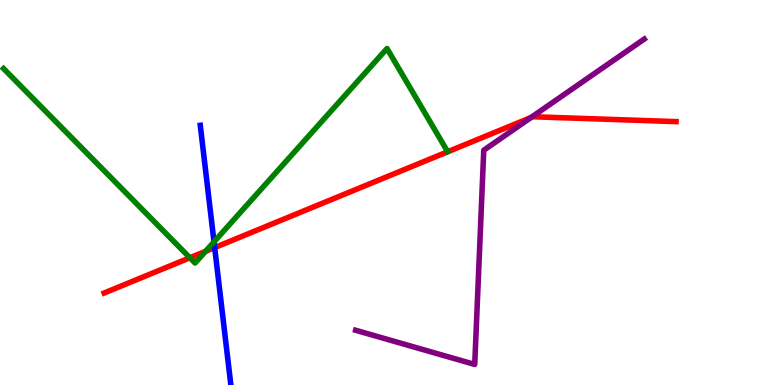[{'lines': ['blue', 'red'], 'intersections': [{'x': 2.77, 'y': 3.57}]}, {'lines': ['green', 'red'], 'intersections': [{'x': 2.45, 'y': 3.3}, {'x': 2.65, 'y': 3.47}]}, {'lines': ['purple', 'red'], 'intersections': [{'x': 6.85, 'y': 6.95}]}, {'lines': ['blue', 'green'], 'intersections': [{'x': 2.76, 'y': 3.72}]}, {'lines': ['blue', 'purple'], 'intersections': []}, {'lines': ['green', 'purple'], 'intersections': []}]